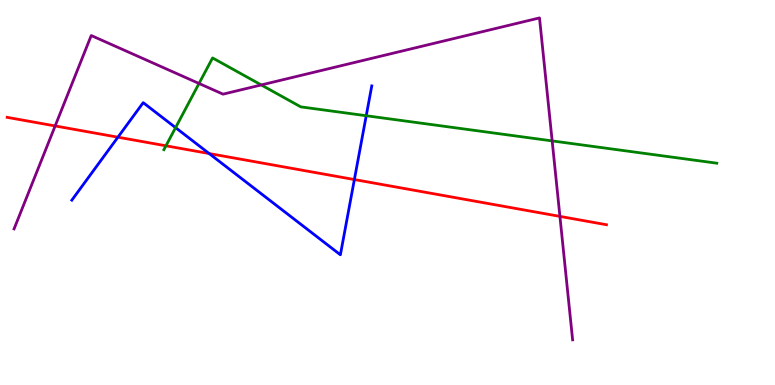[{'lines': ['blue', 'red'], 'intersections': [{'x': 1.52, 'y': 6.44}, {'x': 2.7, 'y': 6.01}, {'x': 4.57, 'y': 5.34}]}, {'lines': ['green', 'red'], 'intersections': [{'x': 2.14, 'y': 6.21}]}, {'lines': ['purple', 'red'], 'intersections': [{'x': 0.712, 'y': 6.73}, {'x': 7.22, 'y': 4.38}]}, {'lines': ['blue', 'green'], 'intersections': [{'x': 2.27, 'y': 6.68}, {'x': 4.73, 'y': 6.99}]}, {'lines': ['blue', 'purple'], 'intersections': []}, {'lines': ['green', 'purple'], 'intersections': [{'x': 2.57, 'y': 7.83}, {'x': 3.37, 'y': 7.79}, {'x': 7.12, 'y': 6.34}]}]